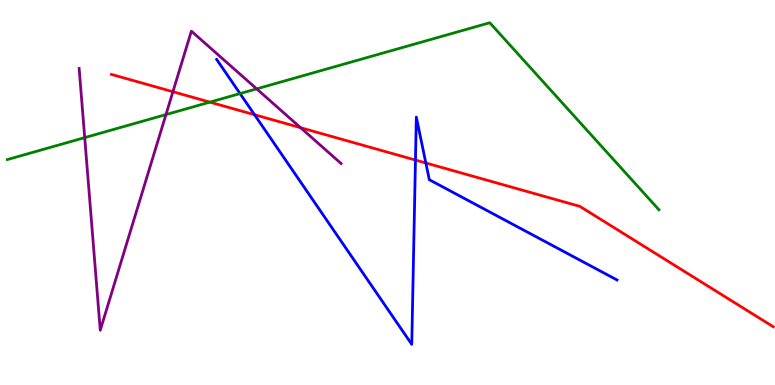[{'lines': ['blue', 'red'], 'intersections': [{'x': 3.28, 'y': 7.02}, {'x': 5.36, 'y': 5.84}, {'x': 5.49, 'y': 5.77}]}, {'lines': ['green', 'red'], 'intersections': [{'x': 2.71, 'y': 7.35}]}, {'lines': ['purple', 'red'], 'intersections': [{'x': 2.23, 'y': 7.62}, {'x': 3.88, 'y': 6.68}]}, {'lines': ['blue', 'green'], 'intersections': [{'x': 3.1, 'y': 7.57}]}, {'lines': ['blue', 'purple'], 'intersections': []}, {'lines': ['green', 'purple'], 'intersections': [{'x': 1.09, 'y': 6.43}, {'x': 2.14, 'y': 7.02}, {'x': 3.31, 'y': 7.69}]}]